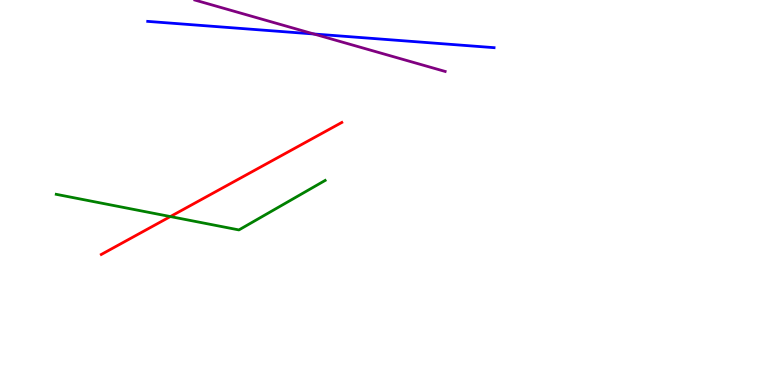[{'lines': ['blue', 'red'], 'intersections': []}, {'lines': ['green', 'red'], 'intersections': [{'x': 2.2, 'y': 4.37}]}, {'lines': ['purple', 'red'], 'intersections': []}, {'lines': ['blue', 'green'], 'intersections': []}, {'lines': ['blue', 'purple'], 'intersections': [{'x': 4.05, 'y': 9.12}]}, {'lines': ['green', 'purple'], 'intersections': []}]